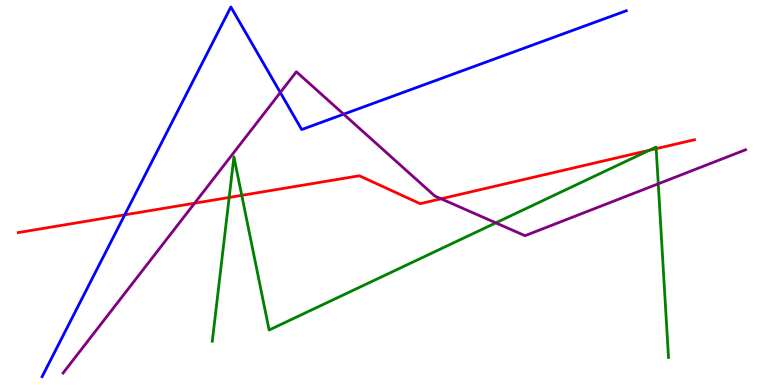[{'lines': ['blue', 'red'], 'intersections': [{'x': 1.61, 'y': 4.42}]}, {'lines': ['green', 'red'], 'intersections': [{'x': 2.96, 'y': 4.87}, {'x': 3.12, 'y': 4.93}, {'x': 8.38, 'y': 6.1}, {'x': 8.47, 'y': 6.14}]}, {'lines': ['purple', 'red'], 'intersections': [{'x': 2.51, 'y': 4.72}, {'x': 5.69, 'y': 4.84}]}, {'lines': ['blue', 'green'], 'intersections': []}, {'lines': ['blue', 'purple'], 'intersections': [{'x': 3.62, 'y': 7.6}, {'x': 4.43, 'y': 7.03}]}, {'lines': ['green', 'purple'], 'intersections': [{'x': 6.4, 'y': 4.21}, {'x': 8.49, 'y': 5.23}]}]